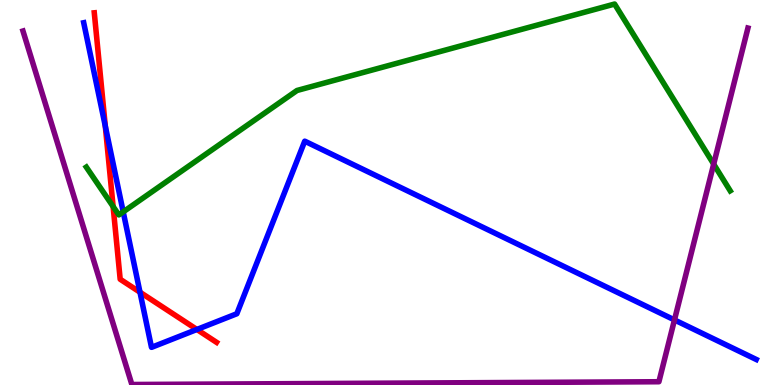[{'lines': ['blue', 'red'], 'intersections': [{'x': 1.36, 'y': 6.72}, {'x': 1.81, 'y': 2.41}, {'x': 2.54, 'y': 1.44}]}, {'lines': ['green', 'red'], 'intersections': [{'x': 1.46, 'y': 4.64}]}, {'lines': ['purple', 'red'], 'intersections': []}, {'lines': ['blue', 'green'], 'intersections': [{'x': 1.59, 'y': 4.5}]}, {'lines': ['blue', 'purple'], 'intersections': [{'x': 8.7, 'y': 1.69}]}, {'lines': ['green', 'purple'], 'intersections': [{'x': 9.21, 'y': 5.74}]}]